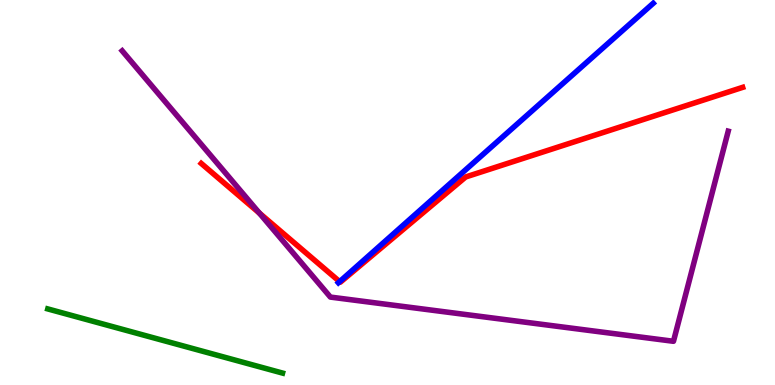[{'lines': ['blue', 'red'], 'intersections': [{'x': 4.38, 'y': 2.68}]}, {'lines': ['green', 'red'], 'intersections': []}, {'lines': ['purple', 'red'], 'intersections': [{'x': 3.35, 'y': 4.47}]}, {'lines': ['blue', 'green'], 'intersections': []}, {'lines': ['blue', 'purple'], 'intersections': []}, {'lines': ['green', 'purple'], 'intersections': []}]